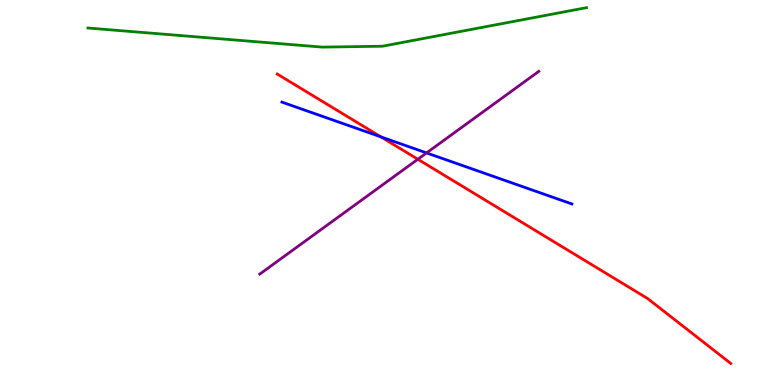[{'lines': ['blue', 'red'], 'intersections': [{'x': 4.92, 'y': 6.44}]}, {'lines': ['green', 'red'], 'intersections': []}, {'lines': ['purple', 'red'], 'intersections': [{'x': 5.39, 'y': 5.86}]}, {'lines': ['blue', 'green'], 'intersections': []}, {'lines': ['blue', 'purple'], 'intersections': [{'x': 5.5, 'y': 6.03}]}, {'lines': ['green', 'purple'], 'intersections': []}]